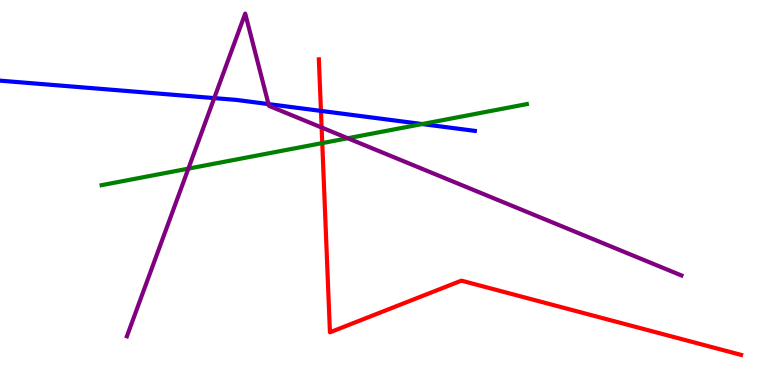[{'lines': ['blue', 'red'], 'intersections': [{'x': 4.14, 'y': 7.12}]}, {'lines': ['green', 'red'], 'intersections': [{'x': 4.16, 'y': 6.28}]}, {'lines': ['purple', 'red'], 'intersections': [{'x': 4.15, 'y': 6.69}]}, {'lines': ['blue', 'green'], 'intersections': [{'x': 5.45, 'y': 6.78}]}, {'lines': ['blue', 'purple'], 'intersections': [{'x': 2.76, 'y': 7.45}, {'x': 3.46, 'y': 7.3}]}, {'lines': ['green', 'purple'], 'intersections': [{'x': 2.43, 'y': 5.62}, {'x': 4.49, 'y': 6.41}]}]